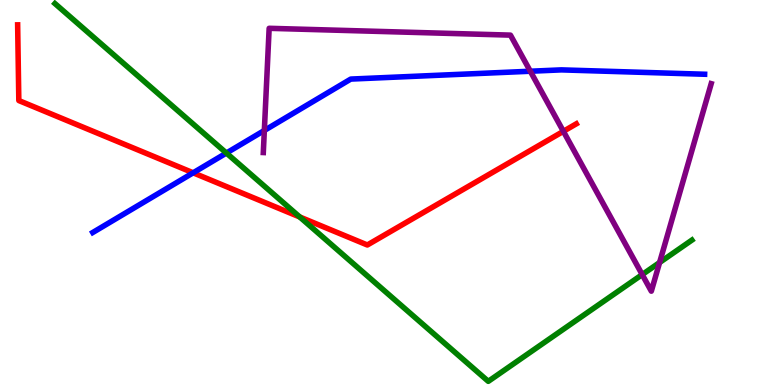[{'lines': ['blue', 'red'], 'intersections': [{'x': 2.49, 'y': 5.51}]}, {'lines': ['green', 'red'], 'intersections': [{'x': 3.87, 'y': 4.36}]}, {'lines': ['purple', 'red'], 'intersections': [{'x': 7.27, 'y': 6.59}]}, {'lines': ['blue', 'green'], 'intersections': [{'x': 2.92, 'y': 6.02}]}, {'lines': ['blue', 'purple'], 'intersections': [{'x': 3.41, 'y': 6.61}, {'x': 6.84, 'y': 8.15}]}, {'lines': ['green', 'purple'], 'intersections': [{'x': 8.29, 'y': 2.87}, {'x': 8.51, 'y': 3.18}]}]